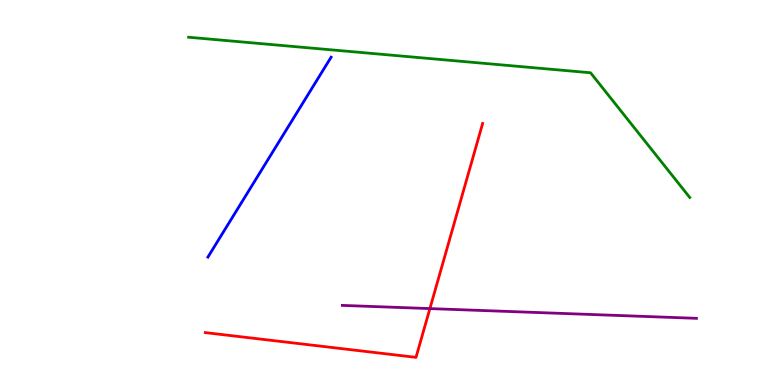[{'lines': ['blue', 'red'], 'intersections': []}, {'lines': ['green', 'red'], 'intersections': []}, {'lines': ['purple', 'red'], 'intersections': [{'x': 5.55, 'y': 1.98}]}, {'lines': ['blue', 'green'], 'intersections': []}, {'lines': ['blue', 'purple'], 'intersections': []}, {'lines': ['green', 'purple'], 'intersections': []}]